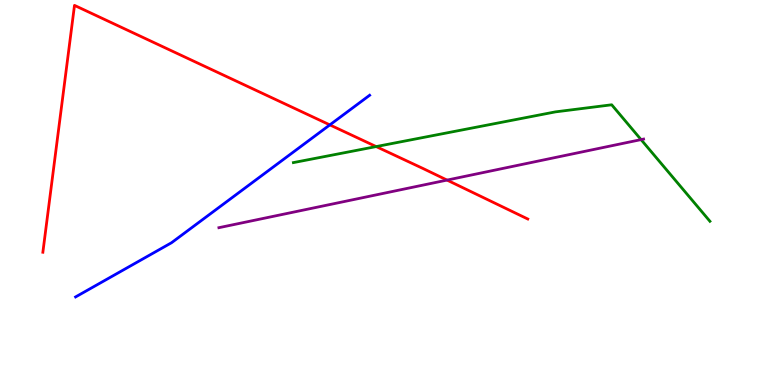[{'lines': ['blue', 'red'], 'intersections': [{'x': 4.26, 'y': 6.76}]}, {'lines': ['green', 'red'], 'intersections': [{'x': 4.85, 'y': 6.19}]}, {'lines': ['purple', 'red'], 'intersections': [{'x': 5.77, 'y': 5.32}]}, {'lines': ['blue', 'green'], 'intersections': []}, {'lines': ['blue', 'purple'], 'intersections': []}, {'lines': ['green', 'purple'], 'intersections': [{'x': 8.27, 'y': 6.37}]}]